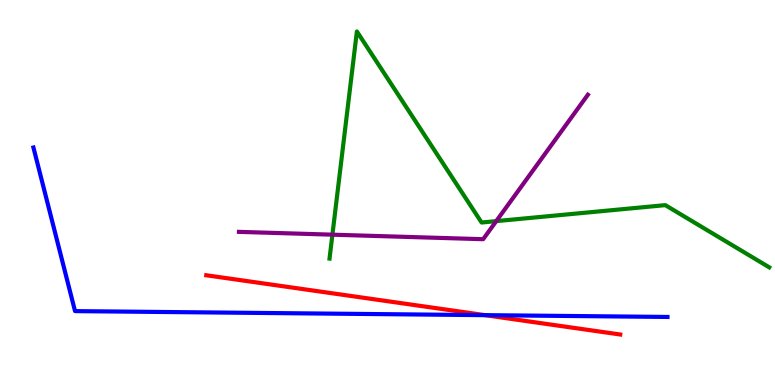[{'lines': ['blue', 'red'], 'intersections': [{'x': 6.26, 'y': 1.81}]}, {'lines': ['green', 'red'], 'intersections': []}, {'lines': ['purple', 'red'], 'intersections': []}, {'lines': ['blue', 'green'], 'intersections': []}, {'lines': ['blue', 'purple'], 'intersections': []}, {'lines': ['green', 'purple'], 'intersections': [{'x': 4.29, 'y': 3.9}, {'x': 6.4, 'y': 4.26}]}]